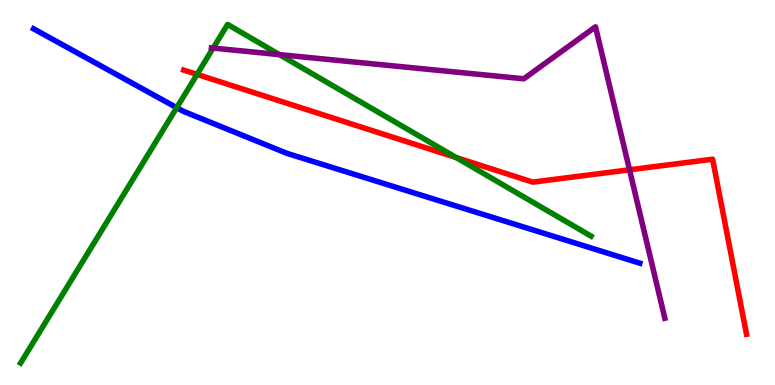[{'lines': ['blue', 'red'], 'intersections': []}, {'lines': ['green', 'red'], 'intersections': [{'x': 2.54, 'y': 8.07}, {'x': 5.89, 'y': 5.91}]}, {'lines': ['purple', 'red'], 'intersections': [{'x': 8.12, 'y': 5.59}]}, {'lines': ['blue', 'green'], 'intersections': [{'x': 2.28, 'y': 7.2}]}, {'lines': ['blue', 'purple'], 'intersections': []}, {'lines': ['green', 'purple'], 'intersections': [{'x': 2.75, 'y': 8.75}, {'x': 3.61, 'y': 8.58}]}]